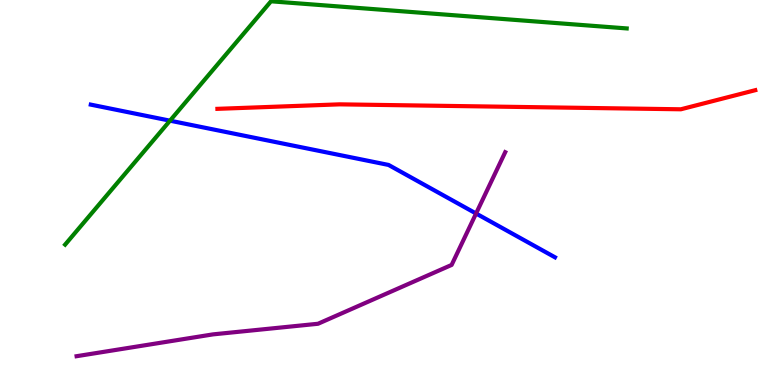[{'lines': ['blue', 'red'], 'intersections': []}, {'lines': ['green', 'red'], 'intersections': []}, {'lines': ['purple', 'red'], 'intersections': []}, {'lines': ['blue', 'green'], 'intersections': [{'x': 2.19, 'y': 6.87}]}, {'lines': ['blue', 'purple'], 'intersections': [{'x': 6.14, 'y': 4.45}]}, {'lines': ['green', 'purple'], 'intersections': []}]